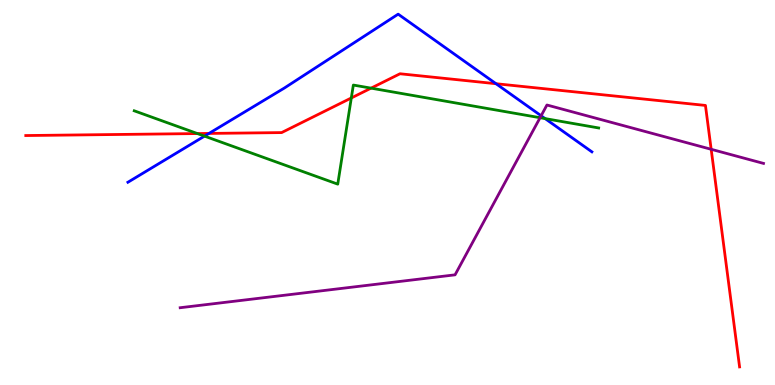[{'lines': ['blue', 'red'], 'intersections': [{'x': 2.7, 'y': 6.53}, {'x': 6.4, 'y': 7.83}]}, {'lines': ['green', 'red'], 'intersections': [{'x': 2.55, 'y': 6.53}, {'x': 4.53, 'y': 7.46}, {'x': 4.79, 'y': 7.71}]}, {'lines': ['purple', 'red'], 'intersections': [{'x': 9.18, 'y': 6.12}]}, {'lines': ['blue', 'green'], 'intersections': [{'x': 2.64, 'y': 6.46}, {'x': 7.03, 'y': 6.92}]}, {'lines': ['blue', 'purple'], 'intersections': [{'x': 6.98, 'y': 6.99}]}, {'lines': ['green', 'purple'], 'intersections': [{'x': 6.97, 'y': 6.94}]}]